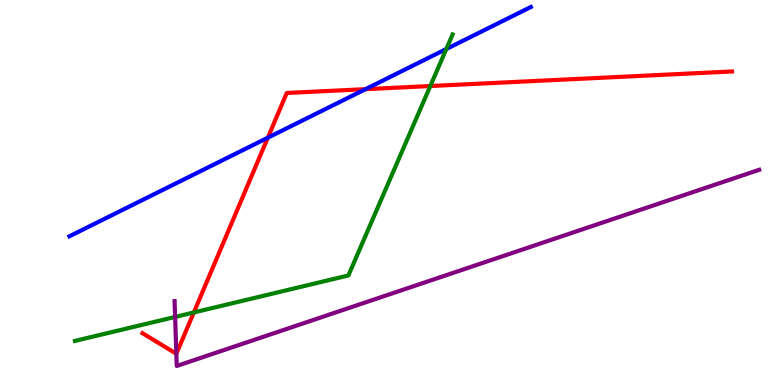[{'lines': ['blue', 'red'], 'intersections': [{'x': 3.46, 'y': 6.42}, {'x': 4.72, 'y': 7.68}]}, {'lines': ['green', 'red'], 'intersections': [{'x': 2.5, 'y': 1.88}, {'x': 5.55, 'y': 7.77}]}, {'lines': ['purple', 'red'], 'intersections': [{'x': 2.28, 'y': 0.812}]}, {'lines': ['blue', 'green'], 'intersections': [{'x': 5.76, 'y': 8.73}]}, {'lines': ['blue', 'purple'], 'intersections': []}, {'lines': ['green', 'purple'], 'intersections': [{'x': 2.26, 'y': 1.77}]}]